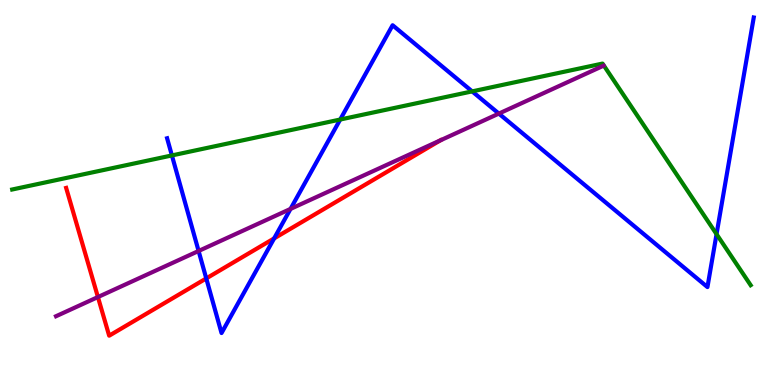[{'lines': ['blue', 'red'], 'intersections': [{'x': 2.66, 'y': 2.77}, {'x': 3.54, 'y': 3.81}]}, {'lines': ['green', 'red'], 'intersections': []}, {'lines': ['purple', 'red'], 'intersections': [{'x': 1.26, 'y': 2.28}, {'x': 5.68, 'y': 6.35}]}, {'lines': ['blue', 'green'], 'intersections': [{'x': 2.22, 'y': 5.96}, {'x': 4.39, 'y': 6.9}, {'x': 6.09, 'y': 7.63}, {'x': 9.25, 'y': 3.92}]}, {'lines': ['blue', 'purple'], 'intersections': [{'x': 2.56, 'y': 3.48}, {'x': 3.75, 'y': 4.57}, {'x': 6.44, 'y': 7.05}]}, {'lines': ['green', 'purple'], 'intersections': []}]